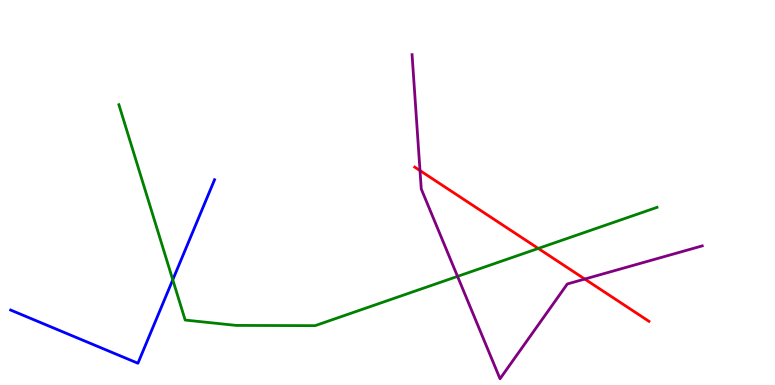[{'lines': ['blue', 'red'], 'intersections': []}, {'lines': ['green', 'red'], 'intersections': [{'x': 6.95, 'y': 3.55}]}, {'lines': ['purple', 'red'], 'intersections': [{'x': 5.42, 'y': 5.57}, {'x': 7.55, 'y': 2.75}]}, {'lines': ['blue', 'green'], 'intersections': [{'x': 2.23, 'y': 2.73}]}, {'lines': ['blue', 'purple'], 'intersections': []}, {'lines': ['green', 'purple'], 'intersections': [{'x': 5.9, 'y': 2.82}]}]